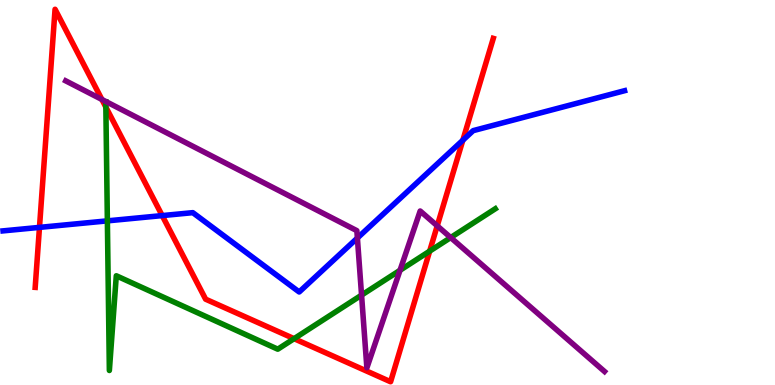[{'lines': ['blue', 'red'], 'intersections': [{'x': 0.509, 'y': 4.09}, {'x': 2.09, 'y': 4.4}, {'x': 5.97, 'y': 6.36}]}, {'lines': ['green', 'red'], 'intersections': [{'x': 1.37, 'y': 7.22}, {'x': 3.79, 'y': 1.2}, {'x': 5.54, 'y': 3.48}]}, {'lines': ['purple', 'red'], 'intersections': [{'x': 1.31, 'y': 7.42}, {'x': 5.64, 'y': 4.13}]}, {'lines': ['blue', 'green'], 'intersections': [{'x': 1.39, 'y': 4.26}]}, {'lines': ['blue', 'purple'], 'intersections': [{'x': 4.61, 'y': 3.82}]}, {'lines': ['green', 'purple'], 'intersections': [{'x': 4.67, 'y': 2.33}, {'x': 5.16, 'y': 2.98}, {'x': 5.82, 'y': 3.83}]}]